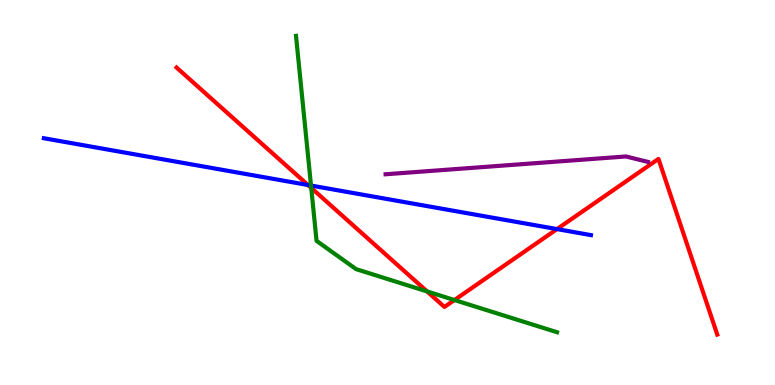[{'lines': ['blue', 'red'], 'intersections': [{'x': 3.97, 'y': 5.19}, {'x': 7.19, 'y': 4.05}]}, {'lines': ['green', 'red'], 'intersections': [{'x': 4.02, 'y': 5.12}, {'x': 5.51, 'y': 2.43}, {'x': 5.86, 'y': 2.21}]}, {'lines': ['purple', 'red'], 'intersections': []}, {'lines': ['blue', 'green'], 'intersections': [{'x': 4.01, 'y': 5.18}]}, {'lines': ['blue', 'purple'], 'intersections': []}, {'lines': ['green', 'purple'], 'intersections': []}]